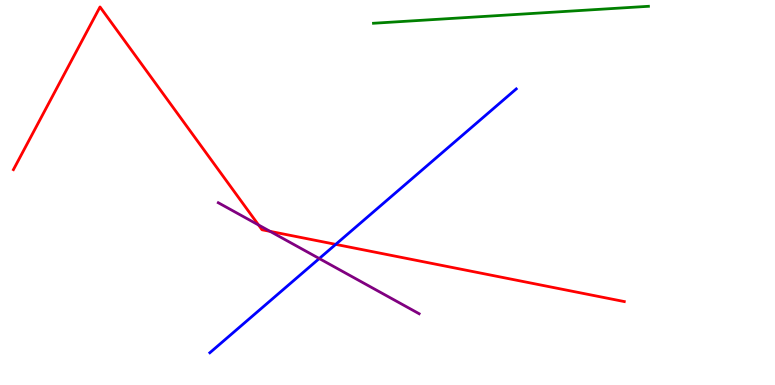[{'lines': ['blue', 'red'], 'intersections': [{'x': 4.33, 'y': 3.65}]}, {'lines': ['green', 'red'], 'intersections': []}, {'lines': ['purple', 'red'], 'intersections': [{'x': 3.34, 'y': 4.16}, {'x': 3.48, 'y': 3.99}]}, {'lines': ['blue', 'green'], 'intersections': []}, {'lines': ['blue', 'purple'], 'intersections': [{'x': 4.12, 'y': 3.28}]}, {'lines': ['green', 'purple'], 'intersections': []}]